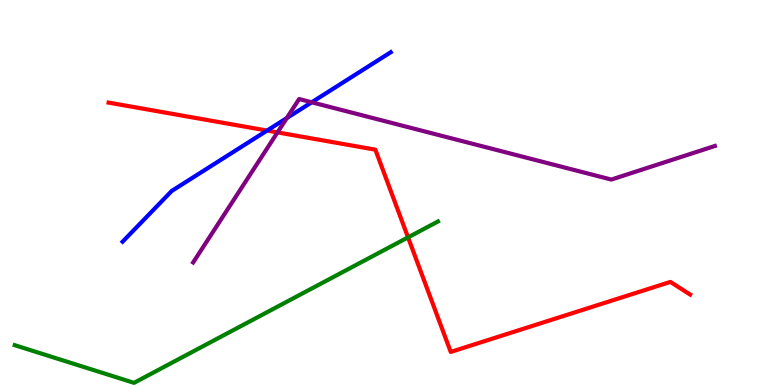[{'lines': ['blue', 'red'], 'intersections': [{'x': 3.45, 'y': 6.61}]}, {'lines': ['green', 'red'], 'intersections': [{'x': 5.27, 'y': 3.83}]}, {'lines': ['purple', 'red'], 'intersections': [{'x': 3.58, 'y': 6.56}]}, {'lines': ['blue', 'green'], 'intersections': []}, {'lines': ['blue', 'purple'], 'intersections': [{'x': 3.7, 'y': 6.93}, {'x': 4.02, 'y': 7.34}]}, {'lines': ['green', 'purple'], 'intersections': []}]